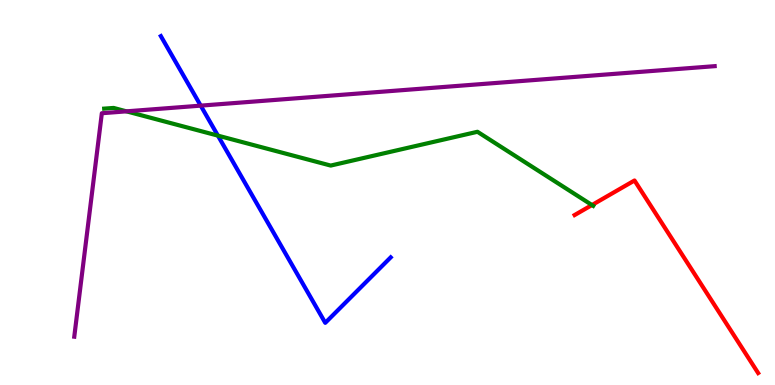[{'lines': ['blue', 'red'], 'intersections': []}, {'lines': ['green', 'red'], 'intersections': [{'x': 7.64, 'y': 4.67}]}, {'lines': ['purple', 'red'], 'intersections': []}, {'lines': ['blue', 'green'], 'intersections': [{'x': 2.81, 'y': 6.48}]}, {'lines': ['blue', 'purple'], 'intersections': [{'x': 2.59, 'y': 7.26}]}, {'lines': ['green', 'purple'], 'intersections': [{'x': 1.63, 'y': 7.11}]}]